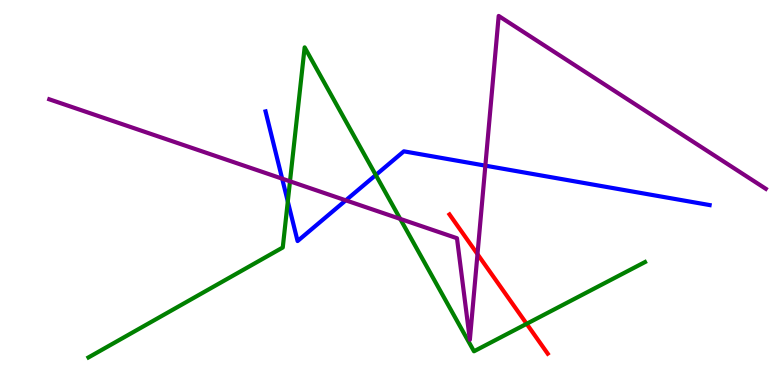[{'lines': ['blue', 'red'], 'intersections': []}, {'lines': ['green', 'red'], 'intersections': [{'x': 6.8, 'y': 1.59}]}, {'lines': ['purple', 'red'], 'intersections': [{'x': 6.16, 'y': 3.4}]}, {'lines': ['blue', 'green'], 'intersections': [{'x': 3.71, 'y': 4.77}, {'x': 4.85, 'y': 5.45}]}, {'lines': ['blue', 'purple'], 'intersections': [{'x': 3.64, 'y': 5.36}, {'x': 4.46, 'y': 4.8}, {'x': 6.26, 'y': 5.7}]}, {'lines': ['green', 'purple'], 'intersections': [{'x': 3.74, 'y': 5.29}, {'x': 5.16, 'y': 4.31}]}]